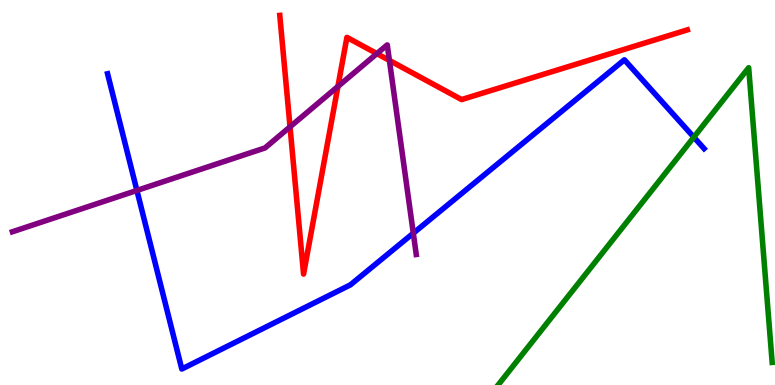[{'lines': ['blue', 'red'], 'intersections': []}, {'lines': ['green', 'red'], 'intersections': []}, {'lines': ['purple', 'red'], 'intersections': [{'x': 3.74, 'y': 6.71}, {'x': 4.36, 'y': 7.75}, {'x': 4.86, 'y': 8.61}, {'x': 5.02, 'y': 8.43}]}, {'lines': ['blue', 'green'], 'intersections': [{'x': 8.95, 'y': 6.44}]}, {'lines': ['blue', 'purple'], 'intersections': [{'x': 1.77, 'y': 5.05}, {'x': 5.33, 'y': 3.94}]}, {'lines': ['green', 'purple'], 'intersections': []}]